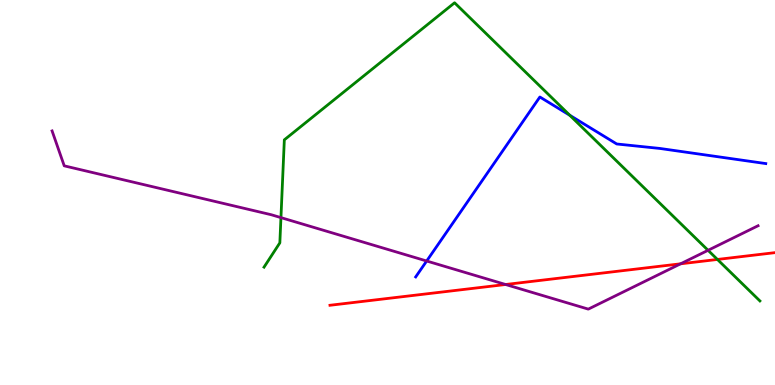[{'lines': ['blue', 'red'], 'intersections': []}, {'lines': ['green', 'red'], 'intersections': [{'x': 9.26, 'y': 3.26}]}, {'lines': ['purple', 'red'], 'intersections': [{'x': 6.52, 'y': 2.61}, {'x': 8.78, 'y': 3.15}]}, {'lines': ['blue', 'green'], 'intersections': [{'x': 7.35, 'y': 7.01}]}, {'lines': ['blue', 'purple'], 'intersections': [{'x': 5.51, 'y': 3.22}]}, {'lines': ['green', 'purple'], 'intersections': [{'x': 3.63, 'y': 4.35}, {'x': 9.14, 'y': 3.5}]}]